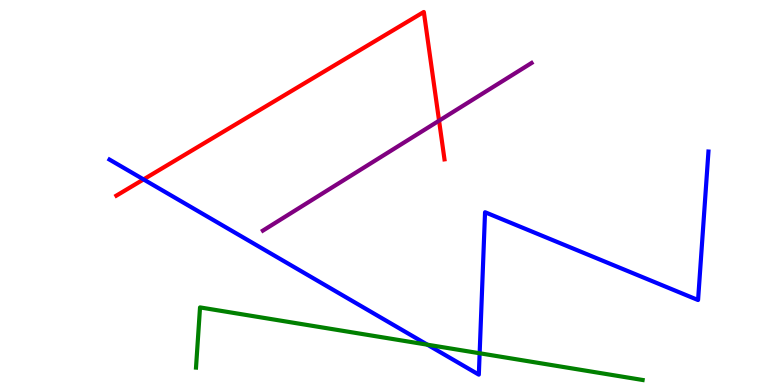[{'lines': ['blue', 'red'], 'intersections': [{'x': 1.85, 'y': 5.34}]}, {'lines': ['green', 'red'], 'intersections': []}, {'lines': ['purple', 'red'], 'intersections': [{'x': 5.67, 'y': 6.87}]}, {'lines': ['blue', 'green'], 'intersections': [{'x': 5.51, 'y': 1.05}, {'x': 6.19, 'y': 0.824}]}, {'lines': ['blue', 'purple'], 'intersections': []}, {'lines': ['green', 'purple'], 'intersections': []}]